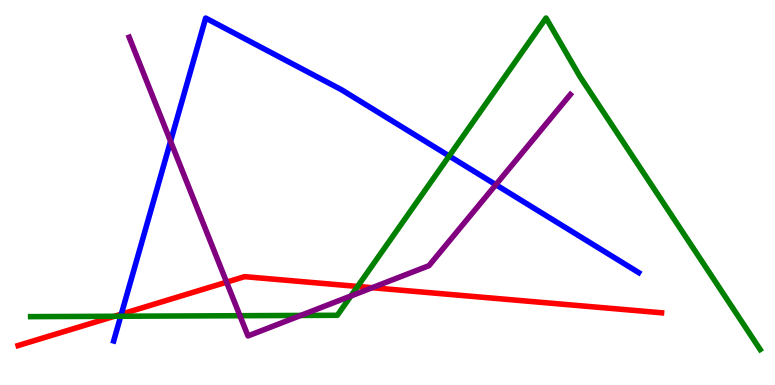[{'lines': ['blue', 'red'], 'intersections': [{'x': 1.57, 'y': 1.84}]}, {'lines': ['green', 'red'], 'intersections': [{'x': 1.48, 'y': 1.79}, {'x': 4.61, 'y': 2.56}]}, {'lines': ['purple', 'red'], 'intersections': [{'x': 2.92, 'y': 2.67}, {'x': 4.8, 'y': 2.53}]}, {'lines': ['blue', 'green'], 'intersections': [{'x': 1.56, 'y': 1.79}, {'x': 5.8, 'y': 5.95}]}, {'lines': ['blue', 'purple'], 'intersections': [{'x': 2.2, 'y': 6.33}, {'x': 6.4, 'y': 5.2}]}, {'lines': ['green', 'purple'], 'intersections': [{'x': 3.1, 'y': 1.8}, {'x': 3.88, 'y': 1.81}, {'x': 4.53, 'y': 2.31}]}]